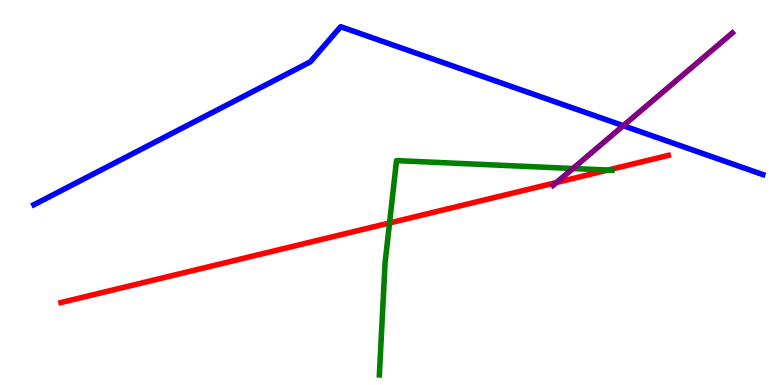[{'lines': ['blue', 'red'], 'intersections': []}, {'lines': ['green', 'red'], 'intersections': [{'x': 5.03, 'y': 4.21}, {'x': 7.84, 'y': 5.58}]}, {'lines': ['purple', 'red'], 'intersections': [{'x': 7.18, 'y': 5.26}]}, {'lines': ['blue', 'green'], 'intersections': []}, {'lines': ['blue', 'purple'], 'intersections': [{'x': 8.04, 'y': 6.74}]}, {'lines': ['green', 'purple'], 'intersections': [{'x': 7.39, 'y': 5.62}]}]